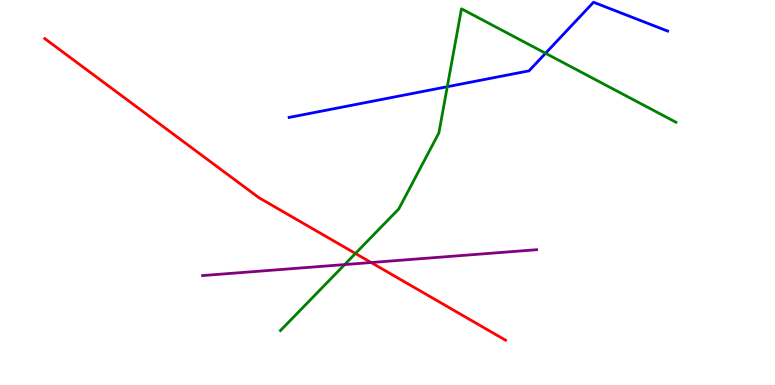[{'lines': ['blue', 'red'], 'intersections': []}, {'lines': ['green', 'red'], 'intersections': [{'x': 4.59, 'y': 3.42}]}, {'lines': ['purple', 'red'], 'intersections': [{'x': 4.79, 'y': 3.18}]}, {'lines': ['blue', 'green'], 'intersections': [{'x': 5.77, 'y': 7.75}, {'x': 7.04, 'y': 8.62}]}, {'lines': ['blue', 'purple'], 'intersections': []}, {'lines': ['green', 'purple'], 'intersections': [{'x': 4.45, 'y': 3.13}]}]